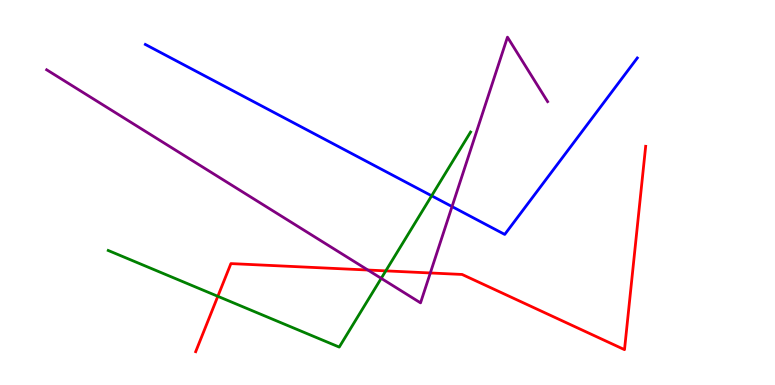[{'lines': ['blue', 'red'], 'intersections': []}, {'lines': ['green', 'red'], 'intersections': [{'x': 2.81, 'y': 2.3}, {'x': 4.98, 'y': 2.96}]}, {'lines': ['purple', 'red'], 'intersections': [{'x': 4.75, 'y': 2.99}, {'x': 5.55, 'y': 2.91}]}, {'lines': ['blue', 'green'], 'intersections': [{'x': 5.57, 'y': 4.91}]}, {'lines': ['blue', 'purple'], 'intersections': [{'x': 5.83, 'y': 4.63}]}, {'lines': ['green', 'purple'], 'intersections': [{'x': 4.92, 'y': 2.77}]}]